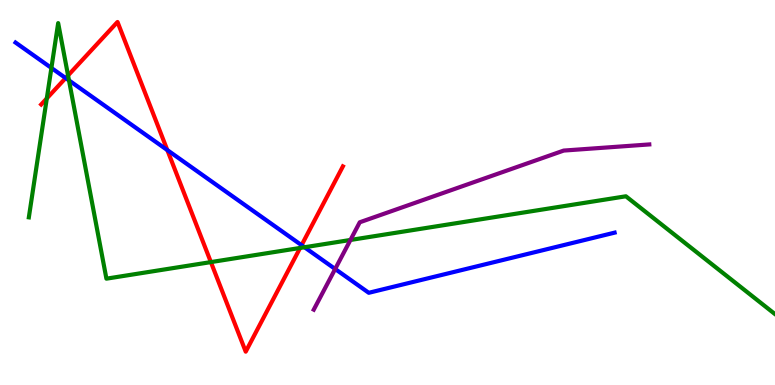[{'lines': ['blue', 'red'], 'intersections': [{'x': 0.847, 'y': 7.97}, {'x': 2.16, 'y': 6.1}, {'x': 3.89, 'y': 3.63}]}, {'lines': ['green', 'red'], 'intersections': [{'x': 0.604, 'y': 7.44}, {'x': 0.878, 'y': 8.04}, {'x': 2.72, 'y': 3.19}, {'x': 3.87, 'y': 3.56}]}, {'lines': ['purple', 'red'], 'intersections': []}, {'lines': ['blue', 'green'], 'intersections': [{'x': 0.663, 'y': 8.23}, {'x': 0.89, 'y': 7.91}, {'x': 3.93, 'y': 3.58}]}, {'lines': ['blue', 'purple'], 'intersections': [{'x': 4.32, 'y': 3.01}]}, {'lines': ['green', 'purple'], 'intersections': [{'x': 4.52, 'y': 3.77}]}]